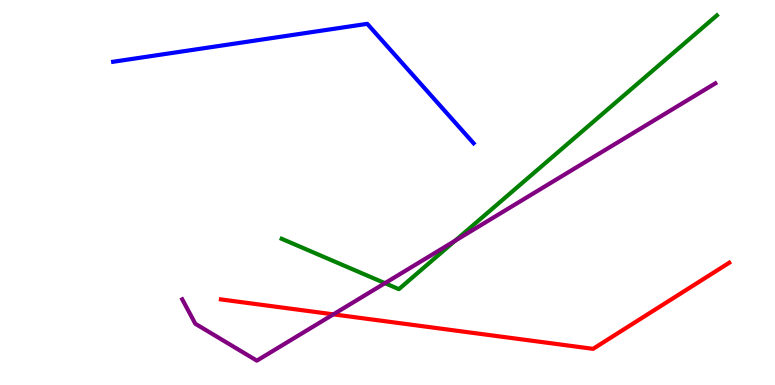[{'lines': ['blue', 'red'], 'intersections': []}, {'lines': ['green', 'red'], 'intersections': []}, {'lines': ['purple', 'red'], 'intersections': [{'x': 4.3, 'y': 1.83}]}, {'lines': ['blue', 'green'], 'intersections': []}, {'lines': ['blue', 'purple'], 'intersections': []}, {'lines': ['green', 'purple'], 'intersections': [{'x': 4.97, 'y': 2.64}, {'x': 5.87, 'y': 3.75}]}]